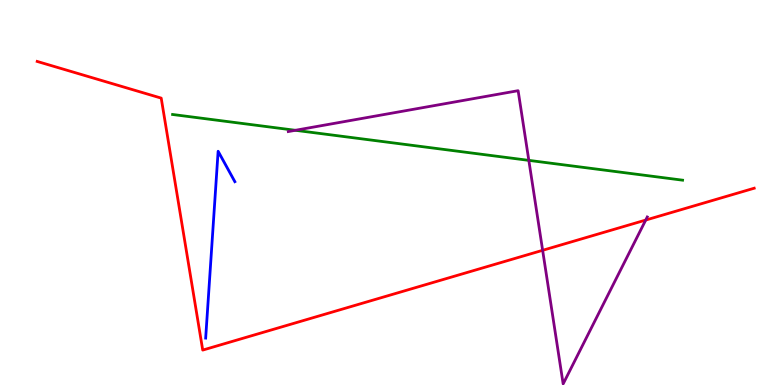[{'lines': ['blue', 'red'], 'intersections': []}, {'lines': ['green', 'red'], 'intersections': []}, {'lines': ['purple', 'red'], 'intersections': [{'x': 7.0, 'y': 3.5}, {'x': 8.33, 'y': 4.28}]}, {'lines': ['blue', 'green'], 'intersections': []}, {'lines': ['blue', 'purple'], 'intersections': []}, {'lines': ['green', 'purple'], 'intersections': [{'x': 3.81, 'y': 6.62}, {'x': 6.82, 'y': 5.83}]}]